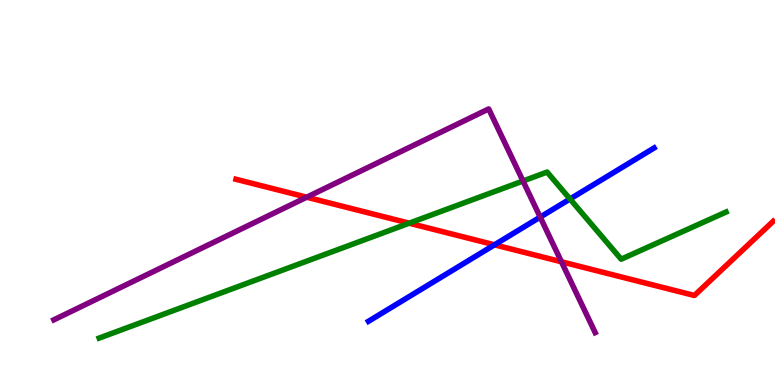[{'lines': ['blue', 'red'], 'intersections': [{'x': 6.38, 'y': 3.64}]}, {'lines': ['green', 'red'], 'intersections': [{'x': 5.28, 'y': 4.2}]}, {'lines': ['purple', 'red'], 'intersections': [{'x': 3.96, 'y': 4.88}, {'x': 7.24, 'y': 3.2}]}, {'lines': ['blue', 'green'], 'intersections': [{'x': 7.35, 'y': 4.83}]}, {'lines': ['blue', 'purple'], 'intersections': [{'x': 6.97, 'y': 4.36}]}, {'lines': ['green', 'purple'], 'intersections': [{'x': 6.75, 'y': 5.3}]}]